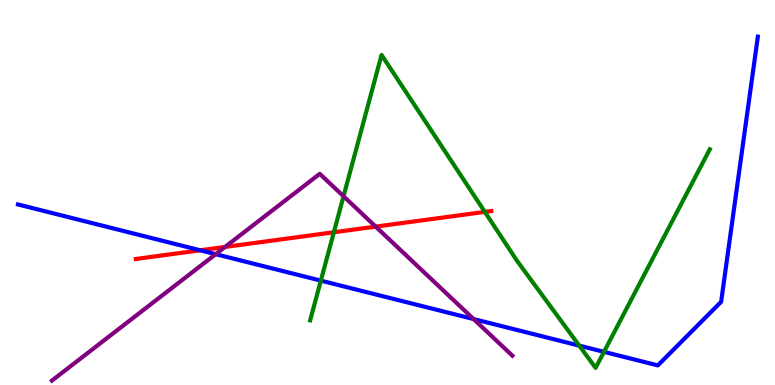[{'lines': ['blue', 'red'], 'intersections': [{'x': 2.58, 'y': 3.5}]}, {'lines': ['green', 'red'], 'intersections': [{'x': 4.31, 'y': 3.97}, {'x': 6.26, 'y': 4.5}]}, {'lines': ['purple', 'red'], 'intersections': [{'x': 2.9, 'y': 3.59}, {'x': 4.85, 'y': 4.11}]}, {'lines': ['blue', 'green'], 'intersections': [{'x': 4.14, 'y': 2.71}, {'x': 7.47, 'y': 1.02}, {'x': 7.79, 'y': 0.861}]}, {'lines': ['blue', 'purple'], 'intersections': [{'x': 2.78, 'y': 3.4}, {'x': 6.11, 'y': 1.71}]}, {'lines': ['green', 'purple'], 'intersections': [{'x': 4.43, 'y': 4.9}]}]